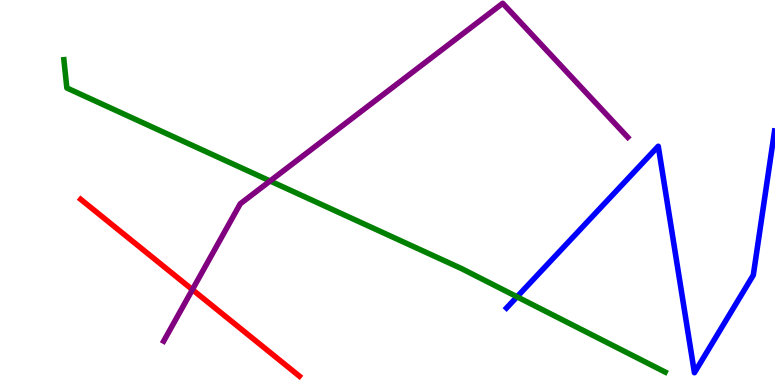[{'lines': ['blue', 'red'], 'intersections': []}, {'lines': ['green', 'red'], 'intersections': []}, {'lines': ['purple', 'red'], 'intersections': [{'x': 2.48, 'y': 2.48}]}, {'lines': ['blue', 'green'], 'intersections': [{'x': 6.67, 'y': 2.29}]}, {'lines': ['blue', 'purple'], 'intersections': []}, {'lines': ['green', 'purple'], 'intersections': [{'x': 3.49, 'y': 5.3}]}]